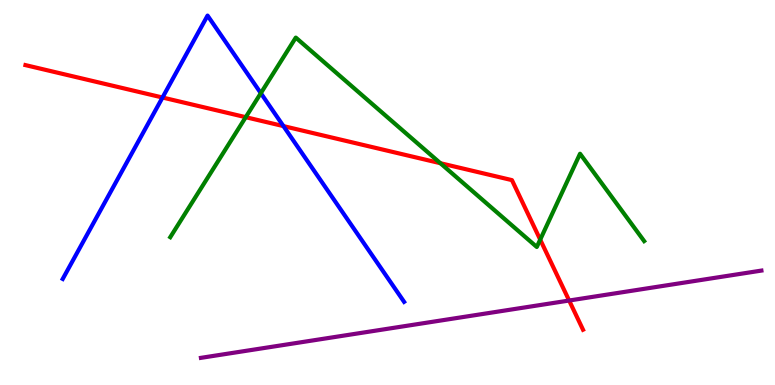[{'lines': ['blue', 'red'], 'intersections': [{'x': 2.1, 'y': 7.47}, {'x': 3.66, 'y': 6.72}]}, {'lines': ['green', 'red'], 'intersections': [{'x': 3.17, 'y': 6.96}, {'x': 5.68, 'y': 5.76}, {'x': 6.97, 'y': 3.78}]}, {'lines': ['purple', 'red'], 'intersections': [{'x': 7.34, 'y': 2.19}]}, {'lines': ['blue', 'green'], 'intersections': [{'x': 3.37, 'y': 7.58}]}, {'lines': ['blue', 'purple'], 'intersections': []}, {'lines': ['green', 'purple'], 'intersections': []}]